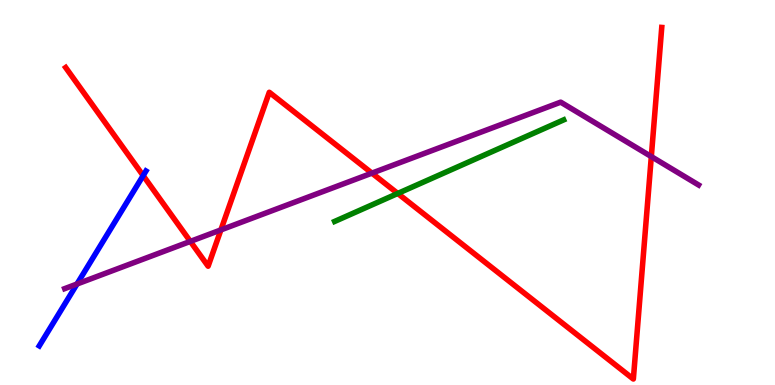[{'lines': ['blue', 'red'], 'intersections': [{'x': 1.85, 'y': 5.44}]}, {'lines': ['green', 'red'], 'intersections': [{'x': 5.13, 'y': 4.98}]}, {'lines': ['purple', 'red'], 'intersections': [{'x': 2.46, 'y': 3.73}, {'x': 2.85, 'y': 4.03}, {'x': 4.8, 'y': 5.5}, {'x': 8.4, 'y': 5.93}]}, {'lines': ['blue', 'green'], 'intersections': []}, {'lines': ['blue', 'purple'], 'intersections': [{'x': 0.994, 'y': 2.62}]}, {'lines': ['green', 'purple'], 'intersections': []}]